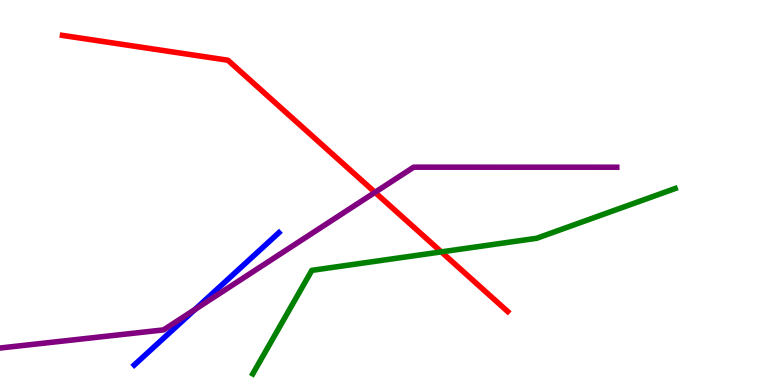[{'lines': ['blue', 'red'], 'intersections': []}, {'lines': ['green', 'red'], 'intersections': [{'x': 5.69, 'y': 3.46}]}, {'lines': ['purple', 'red'], 'intersections': [{'x': 4.84, 'y': 5.0}]}, {'lines': ['blue', 'green'], 'intersections': []}, {'lines': ['blue', 'purple'], 'intersections': [{'x': 2.52, 'y': 1.96}]}, {'lines': ['green', 'purple'], 'intersections': []}]